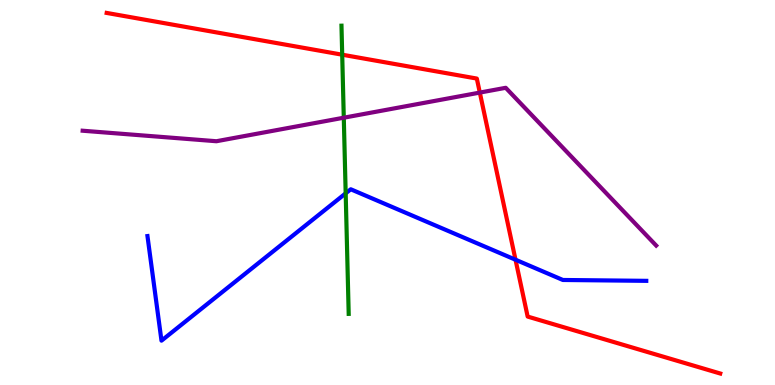[{'lines': ['blue', 'red'], 'intersections': [{'x': 6.65, 'y': 3.25}]}, {'lines': ['green', 'red'], 'intersections': [{'x': 4.42, 'y': 8.58}]}, {'lines': ['purple', 'red'], 'intersections': [{'x': 6.19, 'y': 7.6}]}, {'lines': ['blue', 'green'], 'intersections': [{'x': 4.46, 'y': 4.98}]}, {'lines': ['blue', 'purple'], 'intersections': []}, {'lines': ['green', 'purple'], 'intersections': [{'x': 4.44, 'y': 6.94}]}]